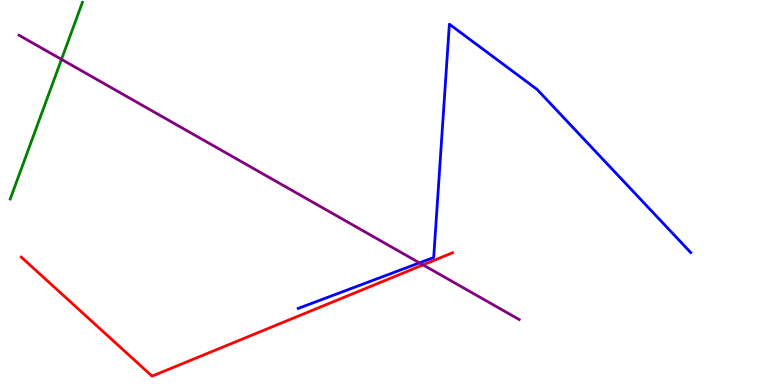[{'lines': ['blue', 'red'], 'intersections': []}, {'lines': ['green', 'red'], 'intersections': []}, {'lines': ['purple', 'red'], 'intersections': [{'x': 5.46, 'y': 3.12}]}, {'lines': ['blue', 'green'], 'intersections': []}, {'lines': ['blue', 'purple'], 'intersections': [{'x': 5.41, 'y': 3.17}]}, {'lines': ['green', 'purple'], 'intersections': [{'x': 0.793, 'y': 8.46}]}]